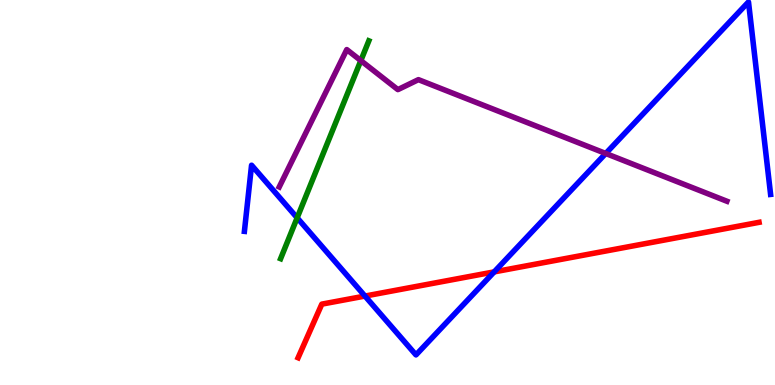[{'lines': ['blue', 'red'], 'intersections': [{'x': 4.71, 'y': 2.31}, {'x': 6.38, 'y': 2.94}]}, {'lines': ['green', 'red'], 'intersections': []}, {'lines': ['purple', 'red'], 'intersections': []}, {'lines': ['blue', 'green'], 'intersections': [{'x': 3.83, 'y': 4.34}]}, {'lines': ['blue', 'purple'], 'intersections': [{'x': 7.82, 'y': 6.01}]}, {'lines': ['green', 'purple'], 'intersections': [{'x': 4.66, 'y': 8.43}]}]